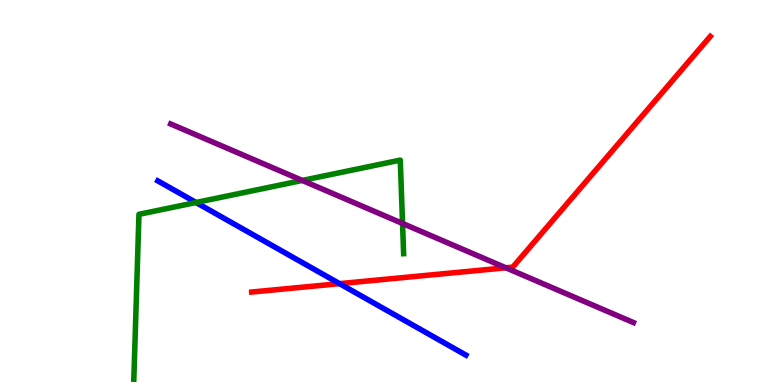[{'lines': ['blue', 'red'], 'intersections': [{'x': 4.38, 'y': 2.63}]}, {'lines': ['green', 'red'], 'intersections': []}, {'lines': ['purple', 'red'], 'intersections': [{'x': 6.53, 'y': 3.04}]}, {'lines': ['blue', 'green'], 'intersections': [{'x': 2.53, 'y': 4.74}]}, {'lines': ['blue', 'purple'], 'intersections': []}, {'lines': ['green', 'purple'], 'intersections': [{'x': 3.9, 'y': 5.31}, {'x': 5.19, 'y': 4.2}]}]